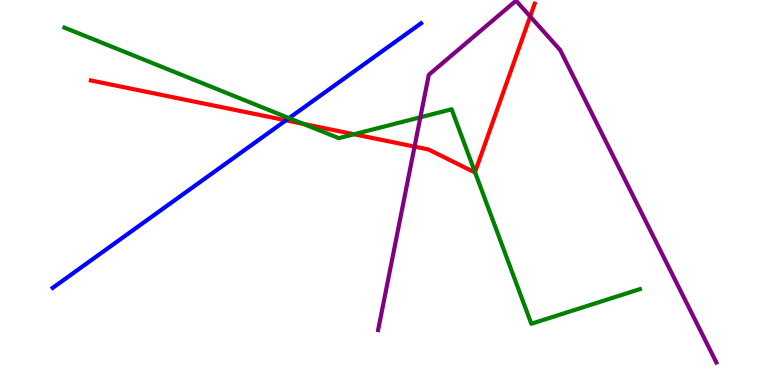[{'lines': ['blue', 'red'], 'intersections': [{'x': 3.69, 'y': 6.87}]}, {'lines': ['green', 'red'], 'intersections': [{'x': 3.91, 'y': 6.78}, {'x': 4.57, 'y': 6.51}, {'x': 6.13, 'y': 5.53}]}, {'lines': ['purple', 'red'], 'intersections': [{'x': 5.35, 'y': 6.19}, {'x': 6.84, 'y': 9.57}]}, {'lines': ['blue', 'green'], 'intersections': [{'x': 3.73, 'y': 6.93}]}, {'lines': ['blue', 'purple'], 'intersections': []}, {'lines': ['green', 'purple'], 'intersections': [{'x': 5.42, 'y': 6.95}]}]